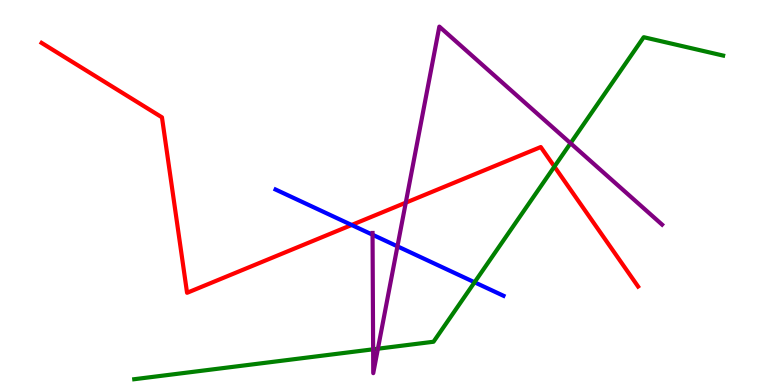[{'lines': ['blue', 'red'], 'intersections': [{'x': 4.54, 'y': 4.16}]}, {'lines': ['green', 'red'], 'intersections': [{'x': 7.15, 'y': 5.67}]}, {'lines': ['purple', 'red'], 'intersections': [{'x': 5.24, 'y': 4.74}]}, {'lines': ['blue', 'green'], 'intersections': [{'x': 6.12, 'y': 2.67}]}, {'lines': ['blue', 'purple'], 'intersections': [{'x': 4.81, 'y': 3.9}, {'x': 5.13, 'y': 3.6}]}, {'lines': ['green', 'purple'], 'intersections': [{'x': 4.81, 'y': 0.927}, {'x': 4.88, 'y': 0.943}, {'x': 7.36, 'y': 6.28}]}]